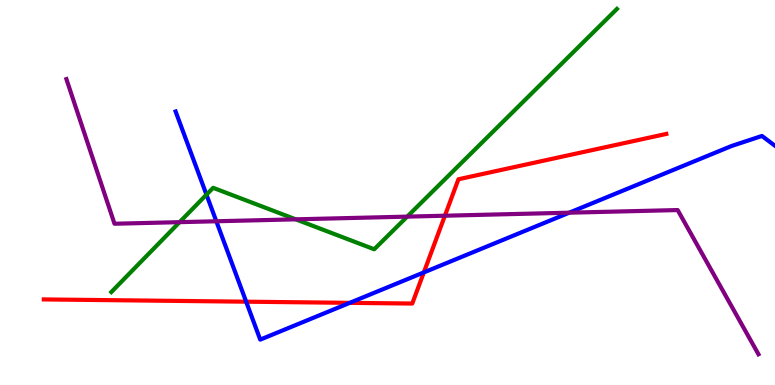[{'lines': ['blue', 'red'], 'intersections': [{'x': 3.18, 'y': 2.16}, {'x': 4.51, 'y': 2.13}, {'x': 5.47, 'y': 2.92}]}, {'lines': ['green', 'red'], 'intersections': []}, {'lines': ['purple', 'red'], 'intersections': [{'x': 5.74, 'y': 4.4}]}, {'lines': ['blue', 'green'], 'intersections': [{'x': 2.66, 'y': 4.94}]}, {'lines': ['blue', 'purple'], 'intersections': [{'x': 2.79, 'y': 4.25}, {'x': 7.34, 'y': 4.48}]}, {'lines': ['green', 'purple'], 'intersections': [{'x': 2.32, 'y': 4.23}, {'x': 3.82, 'y': 4.3}, {'x': 5.25, 'y': 4.37}]}]